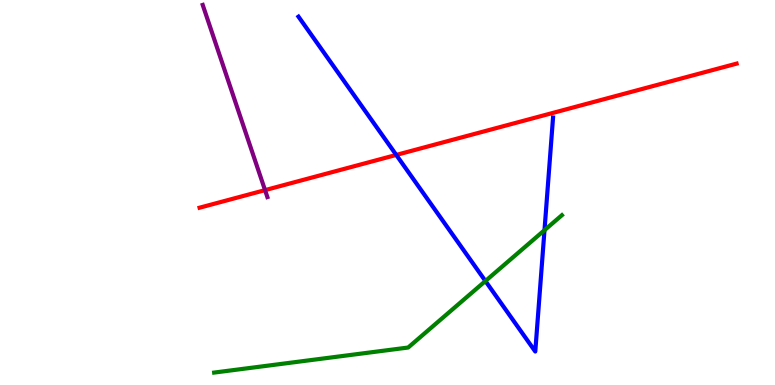[{'lines': ['blue', 'red'], 'intersections': [{'x': 5.11, 'y': 5.98}]}, {'lines': ['green', 'red'], 'intersections': []}, {'lines': ['purple', 'red'], 'intersections': [{'x': 3.42, 'y': 5.06}]}, {'lines': ['blue', 'green'], 'intersections': [{'x': 6.26, 'y': 2.7}, {'x': 7.03, 'y': 4.02}]}, {'lines': ['blue', 'purple'], 'intersections': []}, {'lines': ['green', 'purple'], 'intersections': []}]